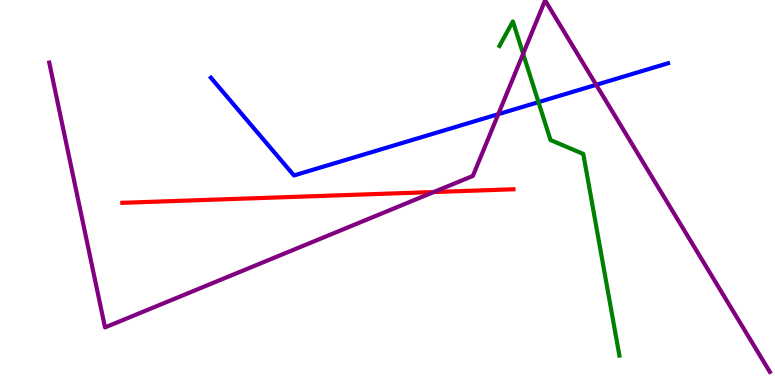[{'lines': ['blue', 'red'], 'intersections': []}, {'lines': ['green', 'red'], 'intersections': []}, {'lines': ['purple', 'red'], 'intersections': [{'x': 5.6, 'y': 5.01}]}, {'lines': ['blue', 'green'], 'intersections': [{'x': 6.95, 'y': 7.35}]}, {'lines': ['blue', 'purple'], 'intersections': [{'x': 6.43, 'y': 7.03}, {'x': 7.69, 'y': 7.8}]}, {'lines': ['green', 'purple'], 'intersections': [{'x': 6.75, 'y': 8.6}]}]